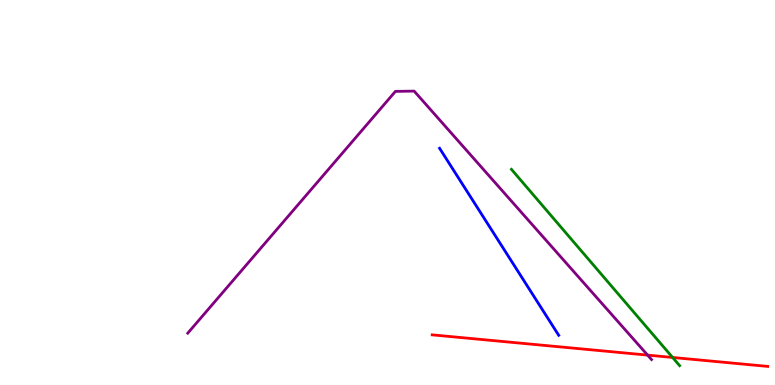[{'lines': ['blue', 'red'], 'intersections': []}, {'lines': ['green', 'red'], 'intersections': [{'x': 8.68, 'y': 0.715}]}, {'lines': ['purple', 'red'], 'intersections': [{'x': 8.36, 'y': 0.776}]}, {'lines': ['blue', 'green'], 'intersections': []}, {'lines': ['blue', 'purple'], 'intersections': []}, {'lines': ['green', 'purple'], 'intersections': []}]